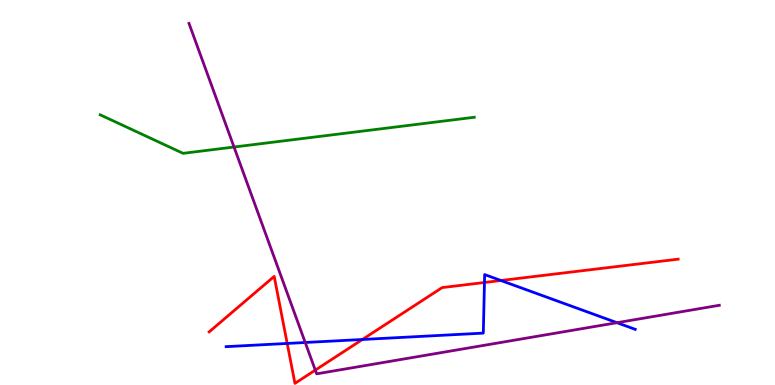[{'lines': ['blue', 'red'], 'intersections': [{'x': 3.71, 'y': 1.08}, {'x': 4.68, 'y': 1.18}, {'x': 6.25, 'y': 2.66}, {'x': 6.46, 'y': 2.71}]}, {'lines': ['green', 'red'], 'intersections': []}, {'lines': ['purple', 'red'], 'intersections': [{'x': 4.07, 'y': 0.386}]}, {'lines': ['blue', 'green'], 'intersections': []}, {'lines': ['blue', 'purple'], 'intersections': [{'x': 3.94, 'y': 1.1}, {'x': 7.96, 'y': 1.62}]}, {'lines': ['green', 'purple'], 'intersections': [{'x': 3.02, 'y': 6.18}]}]